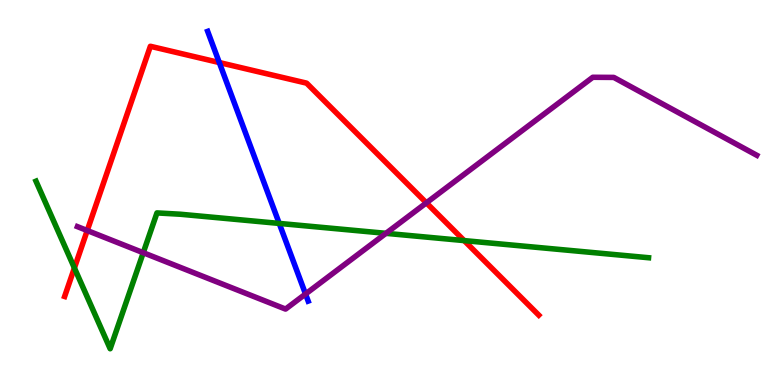[{'lines': ['blue', 'red'], 'intersections': [{'x': 2.83, 'y': 8.38}]}, {'lines': ['green', 'red'], 'intersections': [{'x': 0.96, 'y': 3.04}, {'x': 5.99, 'y': 3.75}]}, {'lines': ['purple', 'red'], 'intersections': [{'x': 1.13, 'y': 4.01}, {'x': 5.5, 'y': 4.73}]}, {'lines': ['blue', 'green'], 'intersections': [{'x': 3.6, 'y': 4.2}]}, {'lines': ['blue', 'purple'], 'intersections': [{'x': 3.94, 'y': 2.36}]}, {'lines': ['green', 'purple'], 'intersections': [{'x': 1.85, 'y': 3.44}, {'x': 4.98, 'y': 3.94}]}]